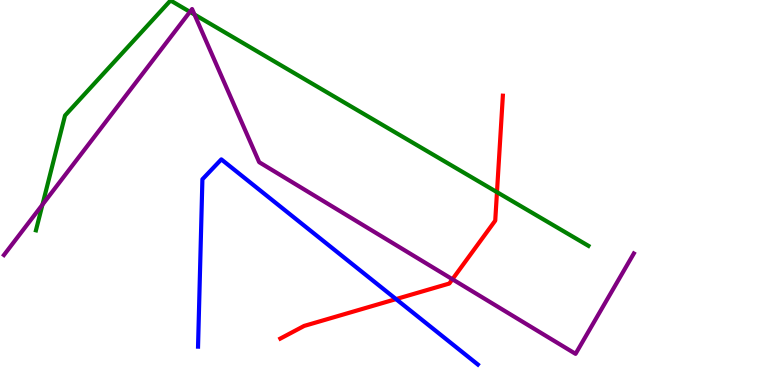[{'lines': ['blue', 'red'], 'intersections': [{'x': 5.11, 'y': 2.23}]}, {'lines': ['green', 'red'], 'intersections': [{'x': 6.41, 'y': 5.01}]}, {'lines': ['purple', 'red'], 'intersections': [{'x': 5.84, 'y': 2.75}]}, {'lines': ['blue', 'green'], 'intersections': []}, {'lines': ['blue', 'purple'], 'intersections': []}, {'lines': ['green', 'purple'], 'intersections': [{'x': 0.548, 'y': 4.68}, {'x': 2.45, 'y': 9.69}, {'x': 2.51, 'y': 9.62}]}]